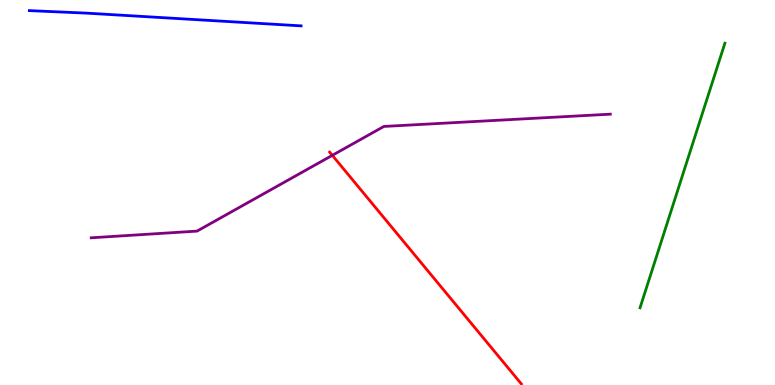[{'lines': ['blue', 'red'], 'intersections': []}, {'lines': ['green', 'red'], 'intersections': []}, {'lines': ['purple', 'red'], 'intersections': [{'x': 4.29, 'y': 5.97}]}, {'lines': ['blue', 'green'], 'intersections': []}, {'lines': ['blue', 'purple'], 'intersections': []}, {'lines': ['green', 'purple'], 'intersections': []}]